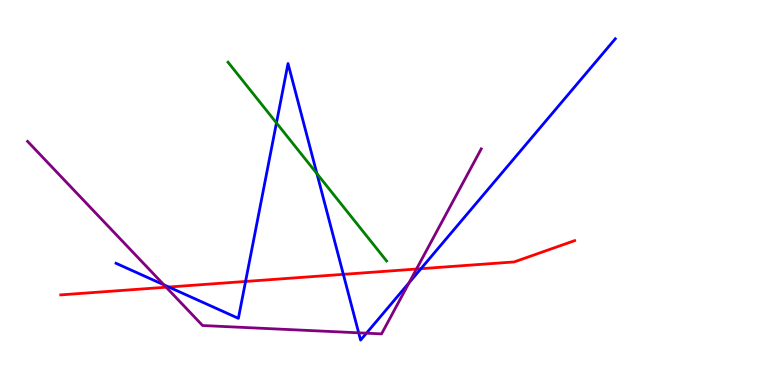[{'lines': ['blue', 'red'], 'intersections': [{'x': 2.18, 'y': 2.54}, {'x': 3.17, 'y': 2.69}, {'x': 4.43, 'y': 2.87}, {'x': 5.43, 'y': 3.02}]}, {'lines': ['green', 'red'], 'intersections': []}, {'lines': ['purple', 'red'], 'intersections': [{'x': 2.14, 'y': 2.54}, {'x': 5.37, 'y': 3.01}]}, {'lines': ['blue', 'green'], 'intersections': [{'x': 3.57, 'y': 6.81}, {'x': 4.09, 'y': 5.49}]}, {'lines': ['blue', 'purple'], 'intersections': [{'x': 2.11, 'y': 2.6}, {'x': 4.63, 'y': 1.36}, {'x': 4.73, 'y': 1.35}, {'x': 5.28, 'y': 2.66}]}, {'lines': ['green', 'purple'], 'intersections': []}]